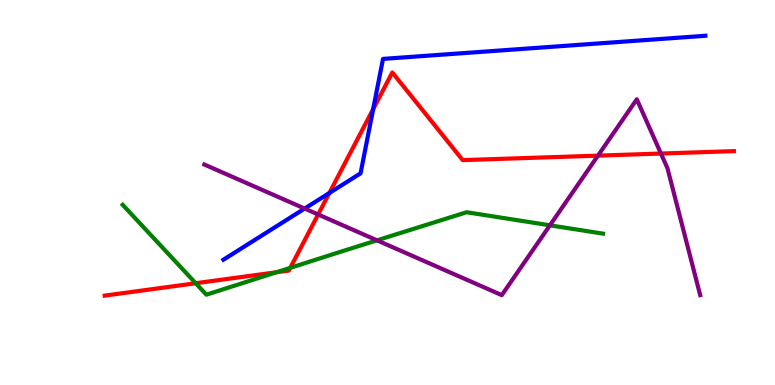[{'lines': ['blue', 'red'], 'intersections': [{'x': 4.25, 'y': 4.99}, {'x': 4.81, 'y': 7.17}]}, {'lines': ['green', 'red'], 'intersections': [{'x': 2.53, 'y': 2.64}, {'x': 3.57, 'y': 2.93}, {'x': 3.75, 'y': 3.04}]}, {'lines': ['purple', 'red'], 'intersections': [{'x': 4.11, 'y': 4.43}, {'x': 7.72, 'y': 5.96}, {'x': 8.53, 'y': 6.01}]}, {'lines': ['blue', 'green'], 'intersections': []}, {'lines': ['blue', 'purple'], 'intersections': [{'x': 3.93, 'y': 4.58}]}, {'lines': ['green', 'purple'], 'intersections': [{'x': 4.86, 'y': 3.76}, {'x': 7.1, 'y': 4.15}]}]